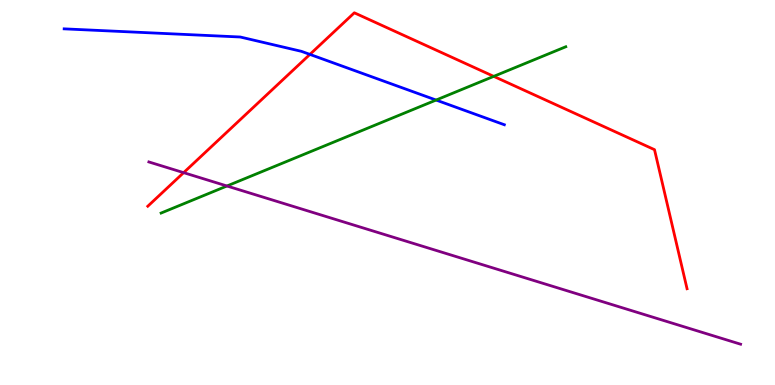[{'lines': ['blue', 'red'], 'intersections': [{'x': 4.0, 'y': 8.59}]}, {'lines': ['green', 'red'], 'intersections': [{'x': 6.37, 'y': 8.02}]}, {'lines': ['purple', 'red'], 'intersections': [{'x': 2.37, 'y': 5.52}]}, {'lines': ['blue', 'green'], 'intersections': [{'x': 5.63, 'y': 7.4}]}, {'lines': ['blue', 'purple'], 'intersections': []}, {'lines': ['green', 'purple'], 'intersections': [{'x': 2.93, 'y': 5.17}]}]